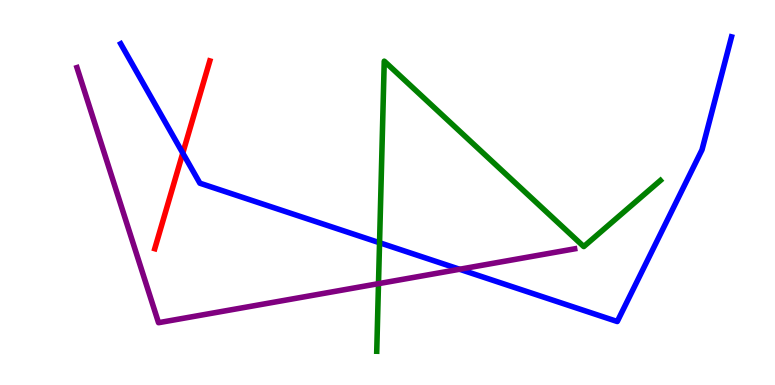[{'lines': ['blue', 'red'], 'intersections': [{'x': 2.36, 'y': 6.02}]}, {'lines': ['green', 'red'], 'intersections': []}, {'lines': ['purple', 'red'], 'intersections': []}, {'lines': ['blue', 'green'], 'intersections': [{'x': 4.9, 'y': 3.7}]}, {'lines': ['blue', 'purple'], 'intersections': [{'x': 5.93, 'y': 3.01}]}, {'lines': ['green', 'purple'], 'intersections': [{'x': 4.88, 'y': 2.63}]}]